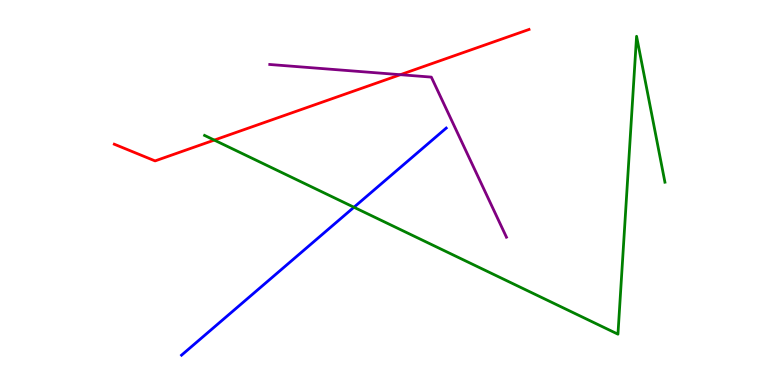[{'lines': ['blue', 'red'], 'intersections': []}, {'lines': ['green', 'red'], 'intersections': [{'x': 2.76, 'y': 6.36}]}, {'lines': ['purple', 'red'], 'intersections': [{'x': 5.17, 'y': 8.06}]}, {'lines': ['blue', 'green'], 'intersections': [{'x': 4.57, 'y': 4.62}]}, {'lines': ['blue', 'purple'], 'intersections': []}, {'lines': ['green', 'purple'], 'intersections': []}]